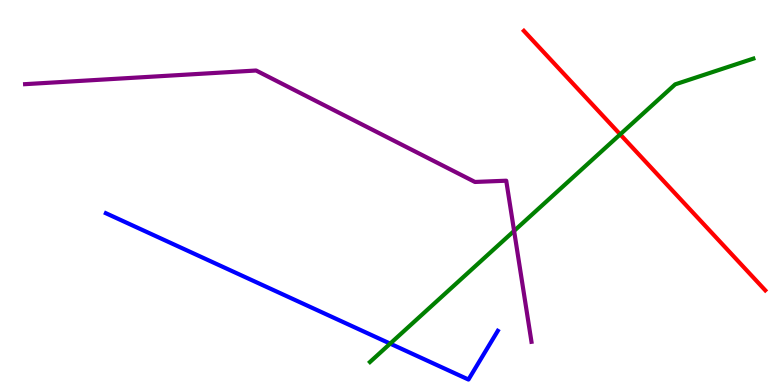[{'lines': ['blue', 'red'], 'intersections': []}, {'lines': ['green', 'red'], 'intersections': [{'x': 8.0, 'y': 6.51}]}, {'lines': ['purple', 'red'], 'intersections': []}, {'lines': ['blue', 'green'], 'intersections': [{'x': 5.03, 'y': 1.07}]}, {'lines': ['blue', 'purple'], 'intersections': []}, {'lines': ['green', 'purple'], 'intersections': [{'x': 6.63, 'y': 4.0}]}]